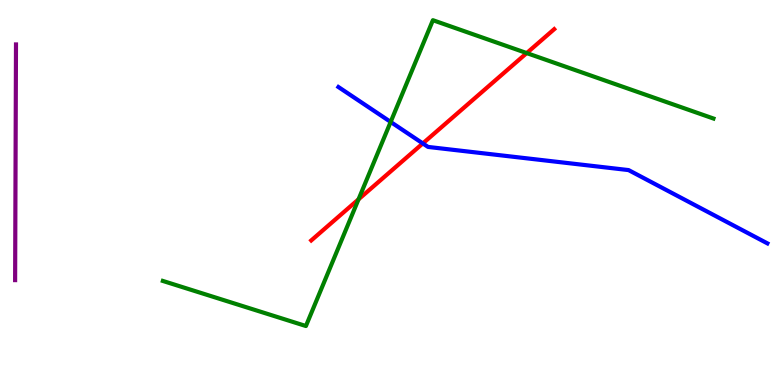[{'lines': ['blue', 'red'], 'intersections': [{'x': 5.46, 'y': 6.27}]}, {'lines': ['green', 'red'], 'intersections': [{'x': 4.63, 'y': 4.82}, {'x': 6.8, 'y': 8.62}]}, {'lines': ['purple', 'red'], 'intersections': []}, {'lines': ['blue', 'green'], 'intersections': [{'x': 5.04, 'y': 6.83}]}, {'lines': ['blue', 'purple'], 'intersections': []}, {'lines': ['green', 'purple'], 'intersections': []}]